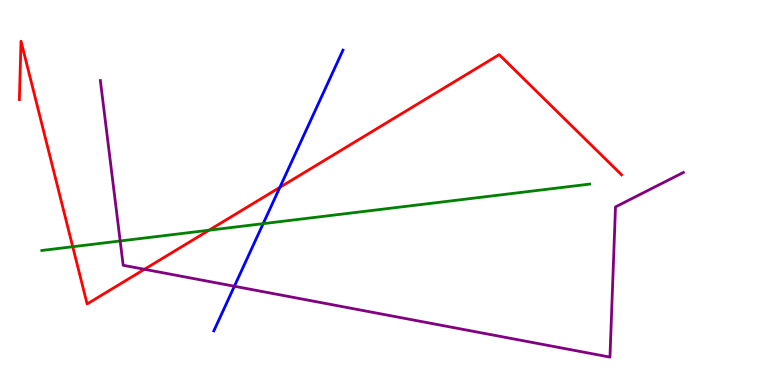[{'lines': ['blue', 'red'], 'intersections': [{'x': 3.61, 'y': 5.13}]}, {'lines': ['green', 'red'], 'intersections': [{'x': 0.938, 'y': 3.59}, {'x': 2.7, 'y': 4.02}]}, {'lines': ['purple', 'red'], 'intersections': [{'x': 1.86, 'y': 3.01}]}, {'lines': ['blue', 'green'], 'intersections': [{'x': 3.4, 'y': 4.19}]}, {'lines': ['blue', 'purple'], 'intersections': [{'x': 3.02, 'y': 2.56}]}, {'lines': ['green', 'purple'], 'intersections': [{'x': 1.55, 'y': 3.74}]}]